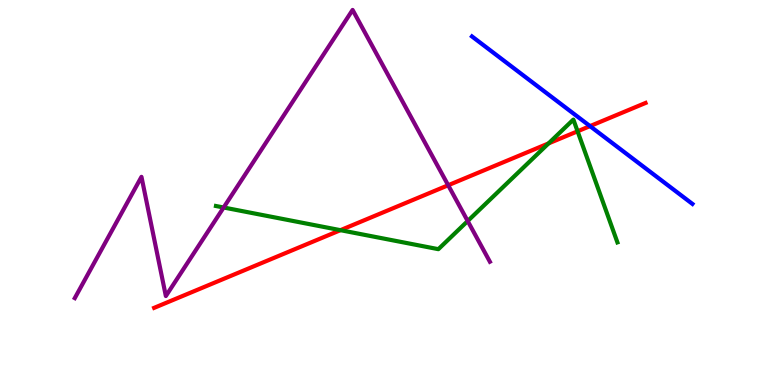[{'lines': ['blue', 'red'], 'intersections': [{'x': 7.61, 'y': 6.72}]}, {'lines': ['green', 'red'], 'intersections': [{'x': 4.39, 'y': 4.02}, {'x': 7.08, 'y': 6.28}, {'x': 7.45, 'y': 6.59}]}, {'lines': ['purple', 'red'], 'intersections': [{'x': 5.78, 'y': 5.19}]}, {'lines': ['blue', 'green'], 'intersections': []}, {'lines': ['blue', 'purple'], 'intersections': []}, {'lines': ['green', 'purple'], 'intersections': [{'x': 2.89, 'y': 4.61}, {'x': 6.03, 'y': 4.26}]}]